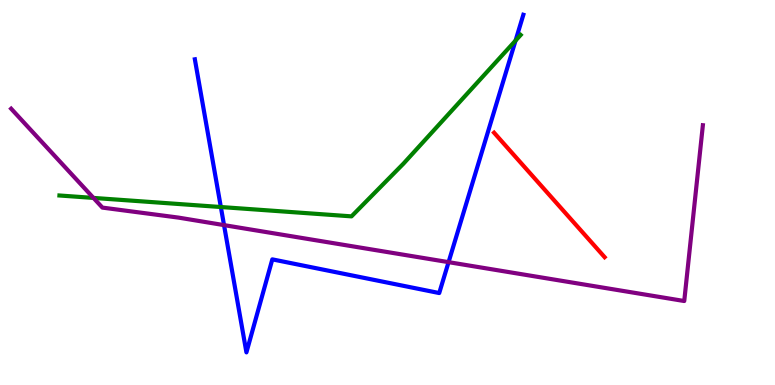[{'lines': ['blue', 'red'], 'intersections': []}, {'lines': ['green', 'red'], 'intersections': []}, {'lines': ['purple', 'red'], 'intersections': []}, {'lines': ['blue', 'green'], 'intersections': [{'x': 2.85, 'y': 4.62}, {'x': 6.65, 'y': 8.95}]}, {'lines': ['blue', 'purple'], 'intersections': [{'x': 2.89, 'y': 4.15}, {'x': 5.79, 'y': 3.19}]}, {'lines': ['green', 'purple'], 'intersections': [{'x': 1.21, 'y': 4.86}]}]